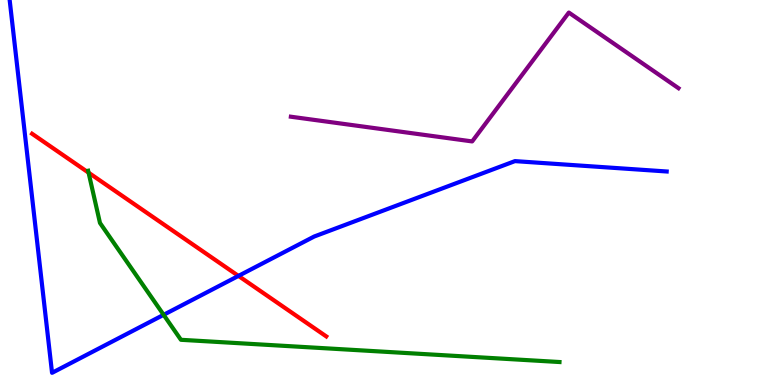[{'lines': ['blue', 'red'], 'intersections': [{'x': 3.08, 'y': 2.83}]}, {'lines': ['green', 'red'], 'intersections': [{'x': 1.14, 'y': 5.52}]}, {'lines': ['purple', 'red'], 'intersections': []}, {'lines': ['blue', 'green'], 'intersections': [{'x': 2.11, 'y': 1.82}]}, {'lines': ['blue', 'purple'], 'intersections': []}, {'lines': ['green', 'purple'], 'intersections': []}]